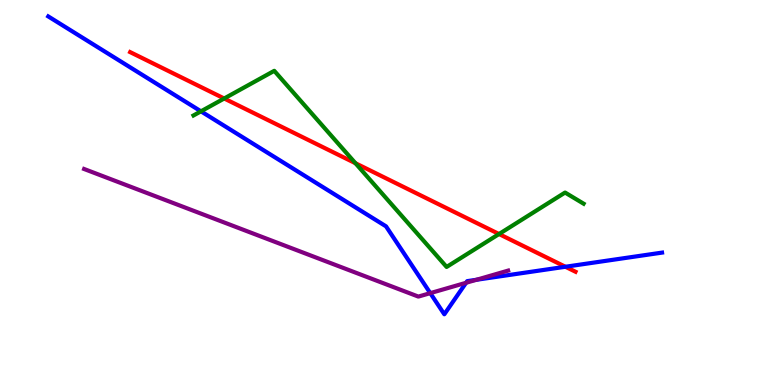[{'lines': ['blue', 'red'], 'intersections': [{'x': 7.3, 'y': 3.07}]}, {'lines': ['green', 'red'], 'intersections': [{'x': 2.89, 'y': 7.44}, {'x': 4.59, 'y': 5.76}, {'x': 6.44, 'y': 3.92}]}, {'lines': ['purple', 'red'], 'intersections': []}, {'lines': ['blue', 'green'], 'intersections': [{'x': 2.59, 'y': 7.11}]}, {'lines': ['blue', 'purple'], 'intersections': [{'x': 5.55, 'y': 2.39}, {'x': 6.01, 'y': 2.66}, {'x': 6.15, 'y': 2.73}]}, {'lines': ['green', 'purple'], 'intersections': []}]